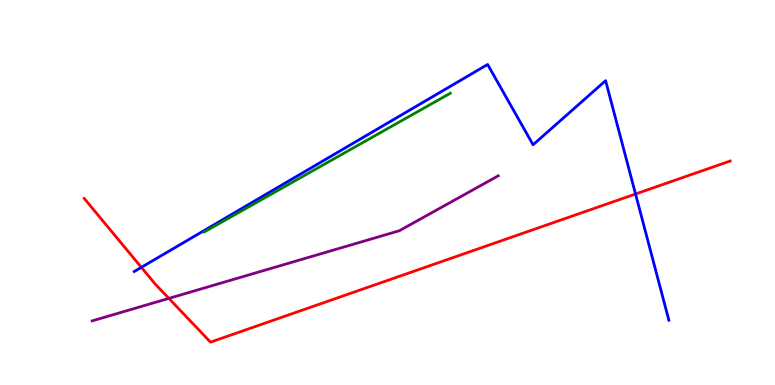[{'lines': ['blue', 'red'], 'intersections': [{'x': 1.82, 'y': 3.06}, {'x': 8.2, 'y': 4.96}]}, {'lines': ['green', 'red'], 'intersections': []}, {'lines': ['purple', 'red'], 'intersections': [{'x': 2.18, 'y': 2.25}]}, {'lines': ['blue', 'green'], 'intersections': []}, {'lines': ['blue', 'purple'], 'intersections': []}, {'lines': ['green', 'purple'], 'intersections': []}]